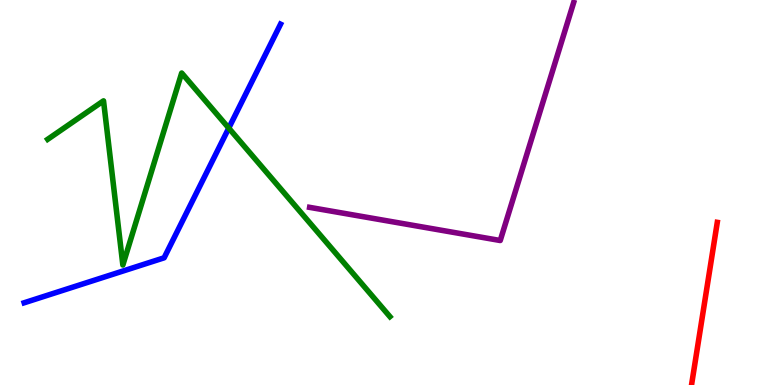[{'lines': ['blue', 'red'], 'intersections': []}, {'lines': ['green', 'red'], 'intersections': []}, {'lines': ['purple', 'red'], 'intersections': []}, {'lines': ['blue', 'green'], 'intersections': [{'x': 2.95, 'y': 6.67}]}, {'lines': ['blue', 'purple'], 'intersections': []}, {'lines': ['green', 'purple'], 'intersections': []}]